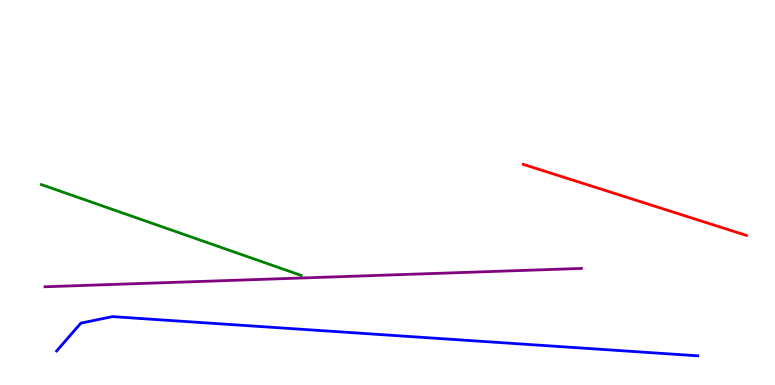[{'lines': ['blue', 'red'], 'intersections': []}, {'lines': ['green', 'red'], 'intersections': []}, {'lines': ['purple', 'red'], 'intersections': []}, {'lines': ['blue', 'green'], 'intersections': []}, {'lines': ['blue', 'purple'], 'intersections': []}, {'lines': ['green', 'purple'], 'intersections': []}]